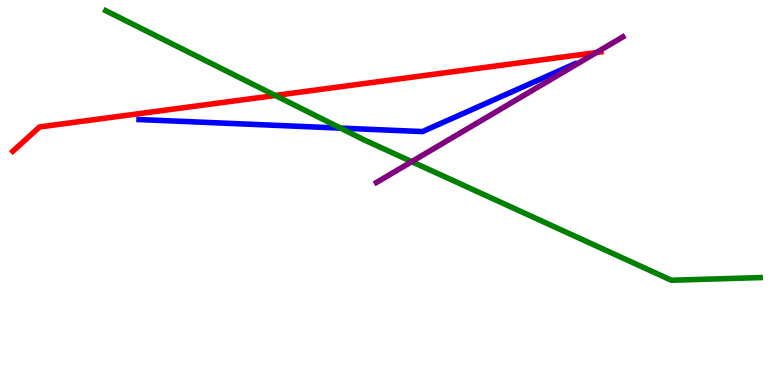[{'lines': ['blue', 'red'], 'intersections': []}, {'lines': ['green', 'red'], 'intersections': [{'x': 3.55, 'y': 7.52}]}, {'lines': ['purple', 'red'], 'intersections': [{'x': 7.7, 'y': 8.64}]}, {'lines': ['blue', 'green'], 'intersections': [{'x': 4.39, 'y': 6.67}]}, {'lines': ['blue', 'purple'], 'intersections': []}, {'lines': ['green', 'purple'], 'intersections': [{'x': 5.31, 'y': 5.8}]}]